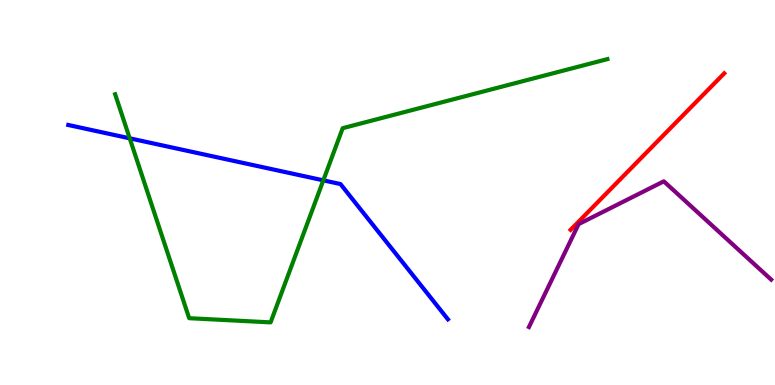[{'lines': ['blue', 'red'], 'intersections': []}, {'lines': ['green', 'red'], 'intersections': []}, {'lines': ['purple', 'red'], 'intersections': []}, {'lines': ['blue', 'green'], 'intersections': [{'x': 1.67, 'y': 6.41}, {'x': 4.17, 'y': 5.32}]}, {'lines': ['blue', 'purple'], 'intersections': []}, {'lines': ['green', 'purple'], 'intersections': []}]